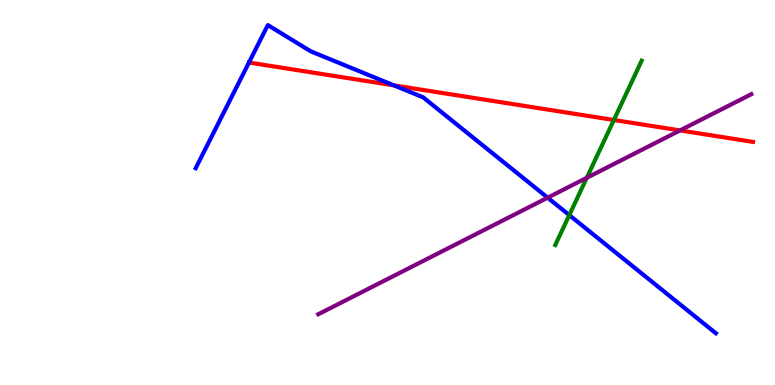[{'lines': ['blue', 'red'], 'intersections': [{'x': 3.21, 'y': 8.38}, {'x': 5.08, 'y': 7.78}]}, {'lines': ['green', 'red'], 'intersections': [{'x': 7.92, 'y': 6.88}]}, {'lines': ['purple', 'red'], 'intersections': [{'x': 8.77, 'y': 6.61}]}, {'lines': ['blue', 'green'], 'intersections': [{'x': 7.35, 'y': 4.41}]}, {'lines': ['blue', 'purple'], 'intersections': [{'x': 7.07, 'y': 4.87}]}, {'lines': ['green', 'purple'], 'intersections': [{'x': 7.57, 'y': 5.38}]}]